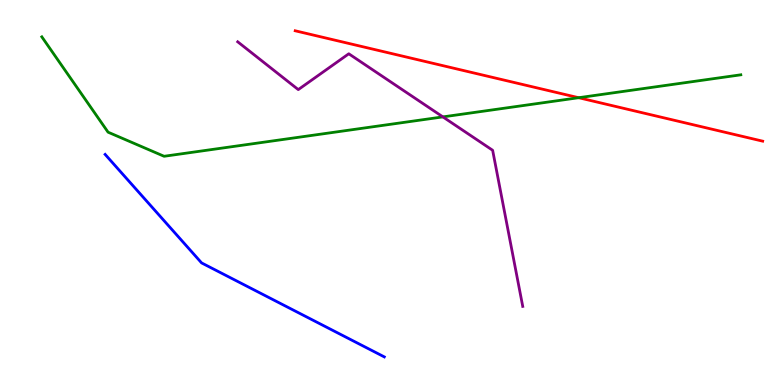[{'lines': ['blue', 'red'], 'intersections': []}, {'lines': ['green', 'red'], 'intersections': [{'x': 7.47, 'y': 7.46}]}, {'lines': ['purple', 'red'], 'intersections': []}, {'lines': ['blue', 'green'], 'intersections': []}, {'lines': ['blue', 'purple'], 'intersections': []}, {'lines': ['green', 'purple'], 'intersections': [{'x': 5.71, 'y': 6.96}]}]